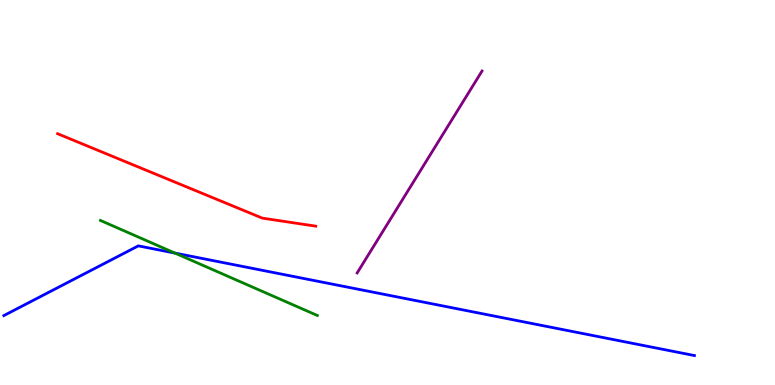[{'lines': ['blue', 'red'], 'intersections': []}, {'lines': ['green', 'red'], 'intersections': []}, {'lines': ['purple', 'red'], 'intersections': []}, {'lines': ['blue', 'green'], 'intersections': [{'x': 2.26, 'y': 3.43}]}, {'lines': ['blue', 'purple'], 'intersections': []}, {'lines': ['green', 'purple'], 'intersections': []}]